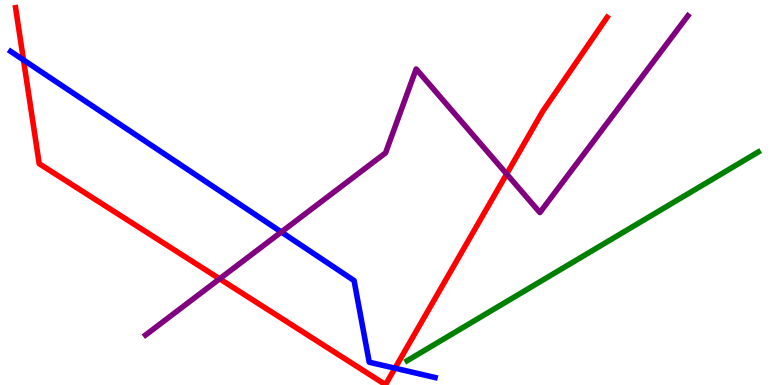[{'lines': ['blue', 'red'], 'intersections': [{'x': 0.303, 'y': 8.44}, {'x': 5.1, 'y': 0.436}]}, {'lines': ['green', 'red'], 'intersections': []}, {'lines': ['purple', 'red'], 'intersections': [{'x': 2.83, 'y': 2.76}, {'x': 6.54, 'y': 5.48}]}, {'lines': ['blue', 'green'], 'intersections': []}, {'lines': ['blue', 'purple'], 'intersections': [{'x': 3.63, 'y': 3.97}]}, {'lines': ['green', 'purple'], 'intersections': []}]